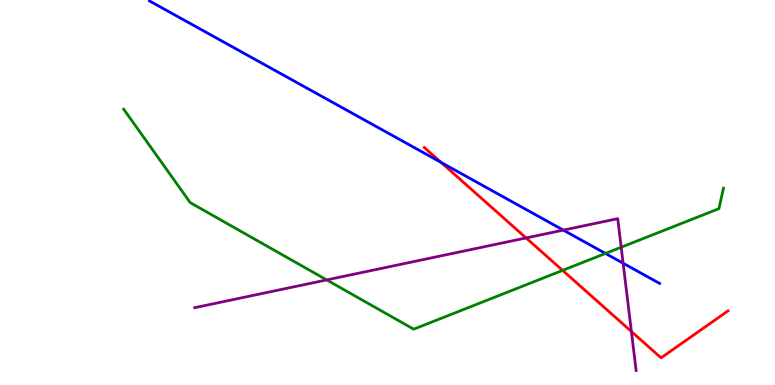[{'lines': ['blue', 'red'], 'intersections': [{'x': 5.69, 'y': 5.78}]}, {'lines': ['green', 'red'], 'intersections': [{'x': 7.26, 'y': 2.98}]}, {'lines': ['purple', 'red'], 'intersections': [{'x': 6.79, 'y': 3.82}, {'x': 8.15, 'y': 1.39}]}, {'lines': ['blue', 'green'], 'intersections': [{'x': 7.81, 'y': 3.42}]}, {'lines': ['blue', 'purple'], 'intersections': [{'x': 7.27, 'y': 4.02}, {'x': 8.04, 'y': 3.16}]}, {'lines': ['green', 'purple'], 'intersections': [{'x': 4.22, 'y': 2.73}, {'x': 8.02, 'y': 3.58}]}]